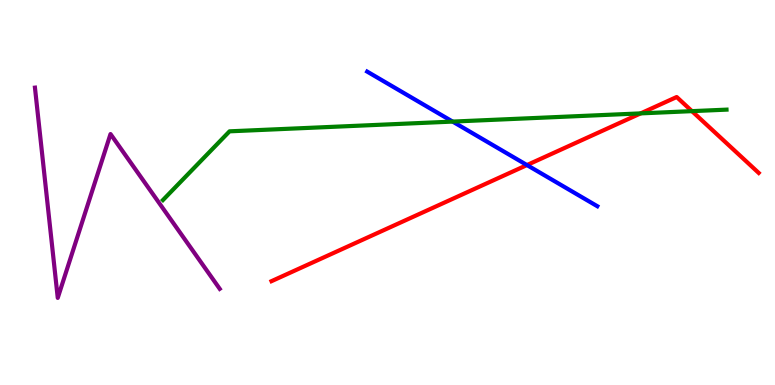[{'lines': ['blue', 'red'], 'intersections': [{'x': 6.8, 'y': 5.71}]}, {'lines': ['green', 'red'], 'intersections': [{'x': 8.27, 'y': 7.05}, {'x': 8.93, 'y': 7.11}]}, {'lines': ['purple', 'red'], 'intersections': []}, {'lines': ['blue', 'green'], 'intersections': [{'x': 5.84, 'y': 6.84}]}, {'lines': ['blue', 'purple'], 'intersections': []}, {'lines': ['green', 'purple'], 'intersections': []}]